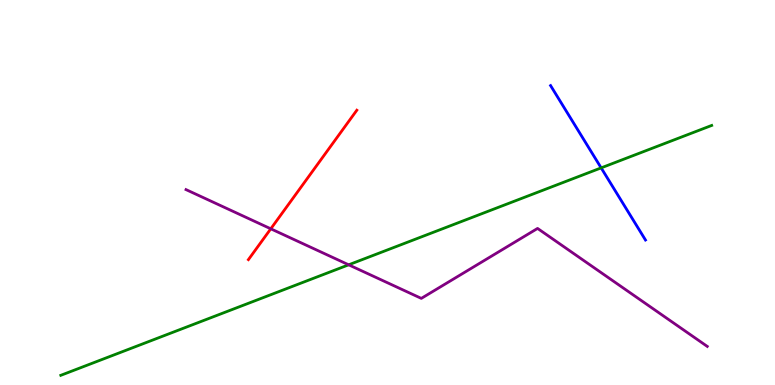[{'lines': ['blue', 'red'], 'intersections': []}, {'lines': ['green', 'red'], 'intersections': []}, {'lines': ['purple', 'red'], 'intersections': [{'x': 3.49, 'y': 4.06}]}, {'lines': ['blue', 'green'], 'intersections': [{'x': 7.76, 'y': 5.64}]}, {'lines': ['blue', 'purple'], 'intersections': []}, {'lines': ['green', 'purple'], 'intersections': [{'x': 4.5, 'y': 3.12}]}]